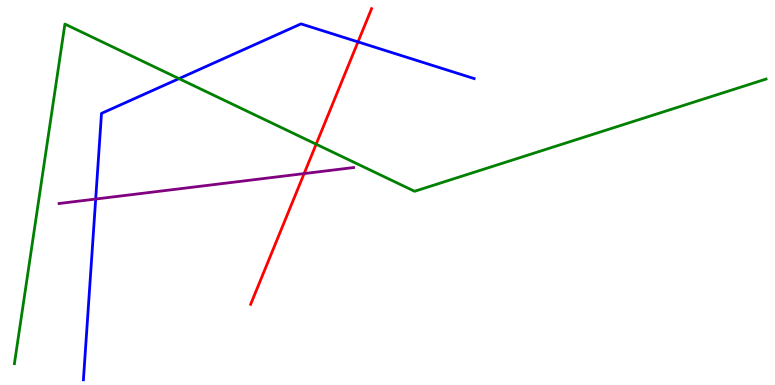[{'lines': ['blue', 'red'], 'intersections': [{'x': 4.62, 'y': 8.91}]}, {'lines': ['green', 'red'], 'intersections': [{'x': 4.08, 'y': 6.25}]}, {'lines': ['purple', 'red'], 'intersections': [{'x': 3.92, 'y': 5.49}]}, {'lines': ['blue', 'green'], 'intersections': [{'x': 2.31, 'y': 7.96}]}, {'lines': ['blue', 'purple'], 'intersections': [{'x': 1.23, 'y': 4.83}]}, {'lines': ['green', 'purple'], 'intersections': []}]